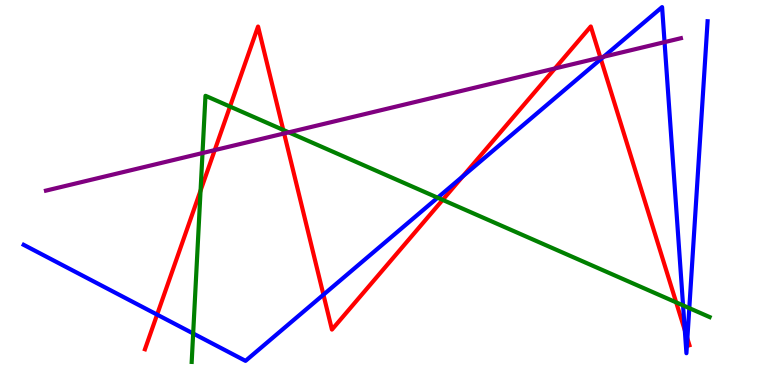[{'lines': ['blue', 'red'], 'intersections': [{'x': 2.03, 'y': 1.83}, {'x': 4.17, 'y': 2.35}, {'x': 5.97, 'y': 5.42}, {'x': 7.75, 'y': 8.47}, {'x': 8.84, 'y': 1.42}, {'x': 8.87, 'y': 1.21}]}, {'lines': ['green', 'red'], 'intersections': [{'x': 2.59, 'y': 5.05}, {'x': 2.97, 'y': 7.23}, {'x': 3.65, 'y': 6.63}, {'x': 5.71, 'y': 4.81}, {'x': 8.72, 'y': 2.15}]}, {'lines': ['purple', 'red'], 'intersections': [{'x': 2.77, 'y': 6.1}, {'x': 3.67, 'y': 6.53}, {'x': 7.16, 'y': 8.22}, {'x': 7.75, 'y': 8.51}]}, {'lines': ['blue', 'green'], 'intersections': [{'x': 2.49, 'y': 1.34}, {'x': 5.65, 'y': 4.86}, {'x': 8.81, 'y': 2.07}, {'x': 8.89, 'y': 2.0}]}, {'lines': ['blue', 'purple'], 'intersections': [{'x': 7.79, 'y': 8.53}, {'x': 8.57, 'y': 8.91}]}, {'lines': ['green', 'purple'], 'intersections': [{'x': 2.61, 'y': 6.02}, {'x': 3.73, 'y': 6.56}]}]